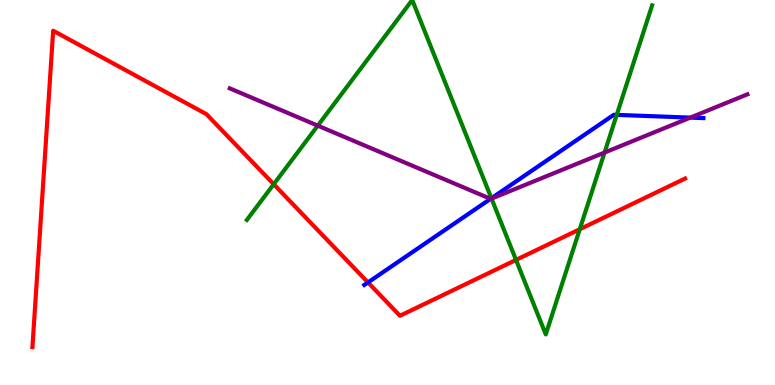[{'lines': ['blue', 'red'], 'intersections': [{'x': 4.75, 'y': 2.66}]}, {'lines': ['green', 'red'], 'intersections': [{'x': 3.53, 'y': 5.21}, {'x': 6.66, 'y': 3.25}, {'x': 7.48, 'y': 4.05}]}, {'lines': ['purple', 'red'], 'intersections': []}, {'lines': ['blue', 'green'], 'intersections': [{'x': 6.34, 'y': 4.85}, {'x': 7.96, 'y': 7.02}]}, {'lines': ['blue', 'purple'], 'intersections': [{'x': 6.33, 'y': 4.84}, {'x': 8.91, 'y': 6.95}]}, {'lines': ['green', 'purple'], 'intersections': [{'x': 4.1, 'y': 6.74}, {'x': 6.34, 'y': 4.84}, {'x': 7.8, 'y': 6.04}]}]